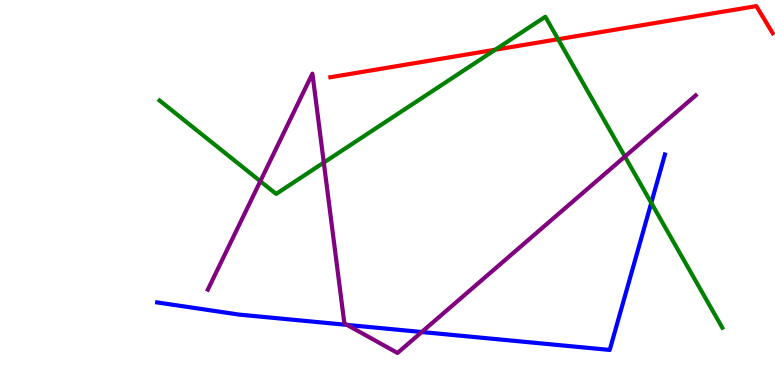[{'lines': ['blue', 'red'], 'intersections': []}, {'lines': ['green', 'red'], 'intersections': [{'x': 6.39, 'y': 8.71}, {'x': 7.2, 'y': 8.98}]}, {'lines': ['purple', 'red'], 'intersections': []}, {'lines': ['blue', 'green'], 'intersections': [{'x': 8.4, 'y': 4.73}]}, {'lines': ['blue', 'purple'], 'intersections': [{'x': 4.48, 'y': 1.56}, {'x': 5.44, 'y': 1.38}]}, {'lines': ['green', 'purple'], 'intersections': [{'x': 3.36, 'y': 5.29}, {'x': 4.18, 'y': 5.78}, {'x': 8.06, 'y': 5.93}]}]